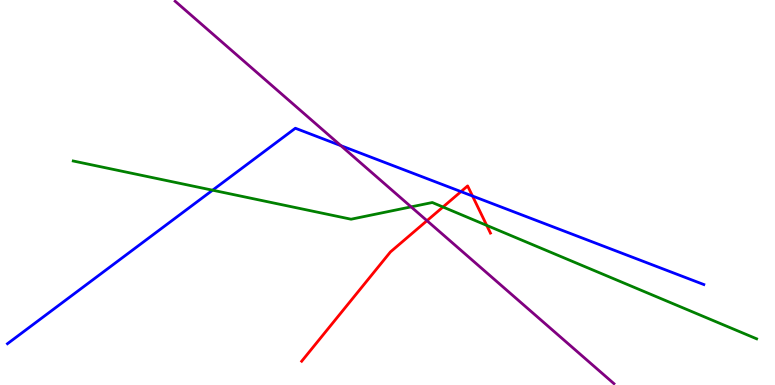[{'lines': ['blue', 'red'], 'intersections': [{'x': 5.95, 'y': 5.02}, {'x': 6.1, 'y': 4.91}]}, {'lines': ['green', 'red'], 'intersections': [{'x': 5.72, 'y': 4.62}, {'x': 6.28, 'y': 4.15}]}, {'lines': ['purple', 'red'], 'intersections': [{'x': 5.51, 'y': 4.27}]}, {'lines': ['blue', 'green'], 'intersections': [{'x': 2.74, 'y': 5.06}]}, {'lines': ['blue', 'purple'], 'intersections': [{'x': 4.4, 'y': 6.22}]}, {'lines': ['green', 'purple'], 'intersections': [{'x': 5.3, 'y': 4.63}]}]